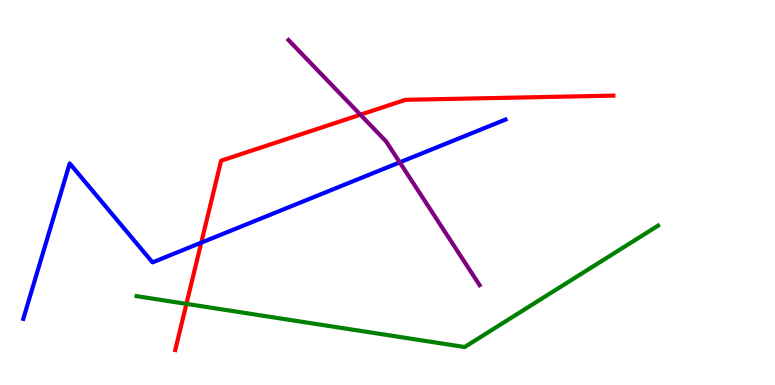[{'lines': ['blue', 'red'], 'intersections': [{'x': 2.6, 'y': 3.7}]}, {'lines': ['green', 'red'], 'intersections': [{'x': 2.41, 'y': 2.11}]}, {'lines': ['purple', 'red'], 'intersections': [{'x': 4.65, 'y': 7.02}]}, {'lines': ['blue', 'green'], 'intersections': []}, {'lines': ['blue', 'purple'], 'intersections': [{'x': 5.16, 'y': 5.78}]}, {'lines': ['green', 'purple'], 'intersections': []}]